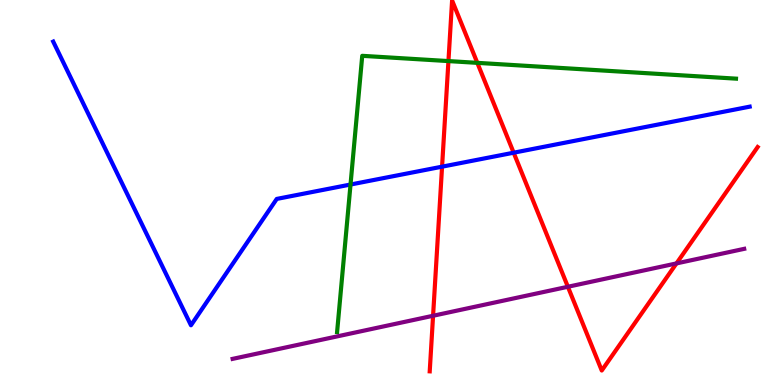[{'lines': ['blue', 'red'], 'intersections': [{'x': 5.7, 'y': 5.67}, {'x': 6.63, 'y': 6.03}]}, {'lines': ['green', 'red'], 'intersections': [{'x': 5.79, 'y': 8.41}, {'x': 6.16, 'y': 8.37}]}, {'lines': ['purple', 'red'], 'intersections': [{'x': 5.59, 'y': 1.8}, {'x': 7.33, 'y': 2.55}, {'x': 8.73, 'y': 3.16}]}, {'lines': ['blue', 'green'], 'intersections': [{'x': 4.52, 'y': 5.21}]}, {'lines': ['blue', 'purple'], 'intersections': []}, {'lines': ['green', 'purple'], 'intersections': []}]